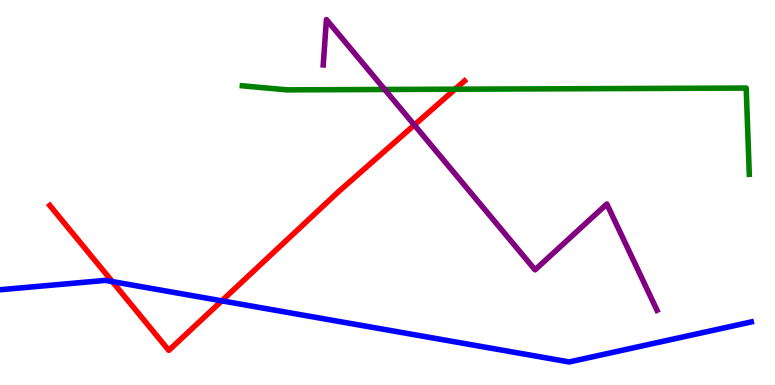[{'lines': ['blue', 'red'], 'intersections': [{'x': 1.45, 'y': 2.69}, {'x': 2.86, 'y': 2.19}]}, {'lines': ['green', 'red'], 'intersections': [{'x': 5.87, 'y': 7.68}]}, {'lines': ['purple', 'red'], 'intersections': [{'x': 5.35, 'y': 6.75}]}, {'lines': ['blue', 'green'], 'intersections': []}, {'lines': ['blue', 'purple'], 'intersections': []}, {'lines': ['green', 'purple'], 'intersections': [{'x': 4.96, 'y': 7.68}]}]